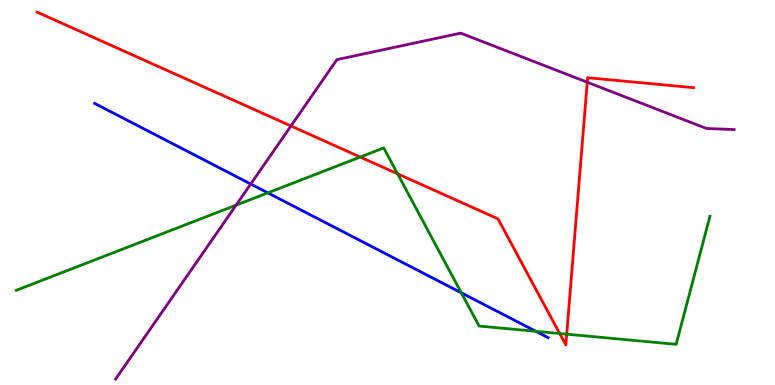[{'lines': ['blue', 'red'], 'intersections': []}, {'lines': ['green', 'red'], 'intersections': [{'x': 4.65, 'y': 5.92}, {'x': 5.13, 'y': 5.49}, {'x': 7.22, 'y': 1.34}, {'x': 7.31, 'y': 1.32}]}, {'lines': ['purple', 'red'], 'intersections': [{'x': 3.75, 'y': 6.73}, {'x': 7.58, 'y': 7.86}]}, {'lines': ['blue', 'green'], 'intersections': [{'x': 3.46, 'y': 4.99}, {'x': 5.95, 'y': 2.39}, {'x': 6.91, 'y': 1.39}]}, {'lines': ['blue', 'purple'], 'intersections': [{'x': 3.24, 'y': 5.22}]}, {'lines': ['green', 'purple'], 'intersections': [{'x': 3.05, 'y': 4.67}]}]